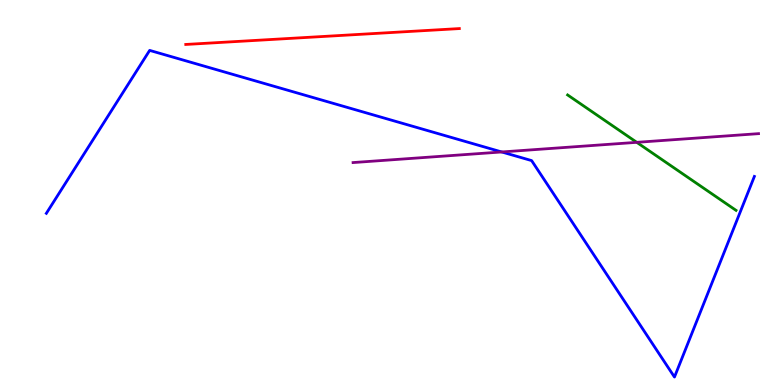[{'lines': ['blue', 'red'], 'intersections': []}, {'lines': ['green', 'red'], 'intersections': []}, {'lines': ['purple', 'red'], 'intersections': []}, {'lines': ['blue', 'green'], 'intersections': []}, {'lines': ['blue', 'purple'], 'intersections': [{'x': 6.47, 'y': 6.05}]}, {'lines': ['green', 'purple'], 'intersections': [{'x': 8.22, 'y': 6.3}]}]